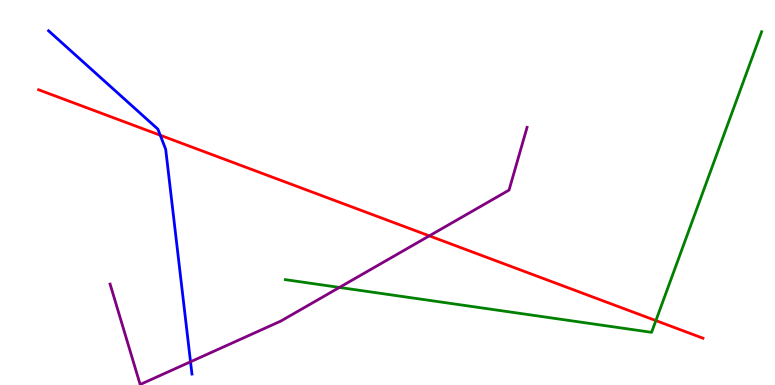[{'lines': ['blue', 'red'], 'intersections': [{'x': 2.07, 'y': 6.49}]}, {'lines': ['green', 'red'], 'intersections': [{'x': 8.46, 'y': 1.67}]}, {'lines': ['purple', 'red'], 'intersections': [{'x': 5.54, 'y': 3.87}]}, {'lines': ['blue', 'green'], 'intersections': []}, {'lines': ['blue', 'purple'], 'intersections': [{'x': 2.46, 'y': 0.603}]}, {'lines': ['green', 'purple'], 'intersections': [{'x': 4.38, 'y': 2.53}]}]